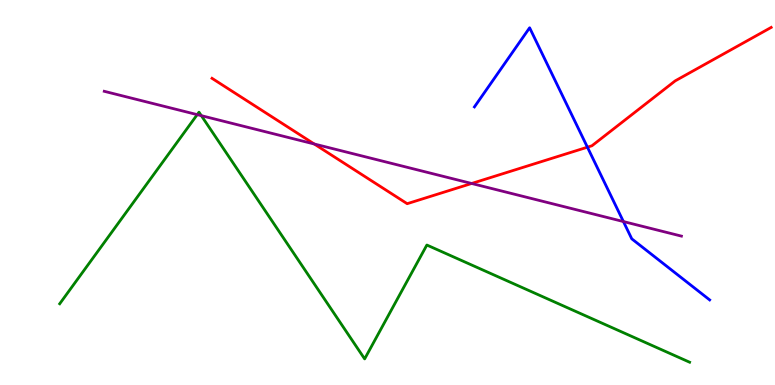[{'lines': ['blue', 'red'], 'intersections': [{'x': 7.58, 'y': 6.18}]}, {'lines': ['green', 'red'], 'intersections': []}, {'lines': ['purple', 'red'], 'intersections': [{'x': 4.05, 'y': 6.26}, {'x': 6.09, 'y': 5.23}]}, {'lines': ['blue', 'green'], 'intersections': []}, {'lines': ['blue', 'purple'], 'intersections': [{'x': 8.04, 'y': 4.25}]}, {'lines': ['green', 'purple'], 'intersections': [{'x': 2.54, 'y': 7.02}, {'x': 2.6, 'y': 7.0}]}]